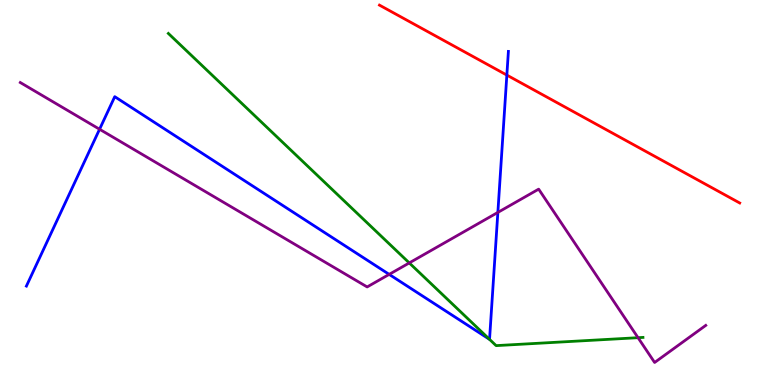[{'lines': ['blue', 'red'], 'intersections': [{'x': 6.54, 'y': 8.05}]}, {'lines': ['green', 'red'], 'intersections': []}, {'lines': ['purple', 'red'], 'intersections': []}, {'lines': ['blue', 'green'], 'intersections': [{'x': 6.32, 'y': 1.19}]}, {'lines': ['blue', 'purple'], 'intersections': [{'x': 1.28, 'y': 6.64}, {'x': 5.02, 'y': 2.87}, {'x': 6.42, 'y': 4.48}]}, {'lines': ['green', 'purple'], 'intersections': [{'x': 5.28, 'y': 3.17}, {'x': 8.23, 'y': 1.23}]}]